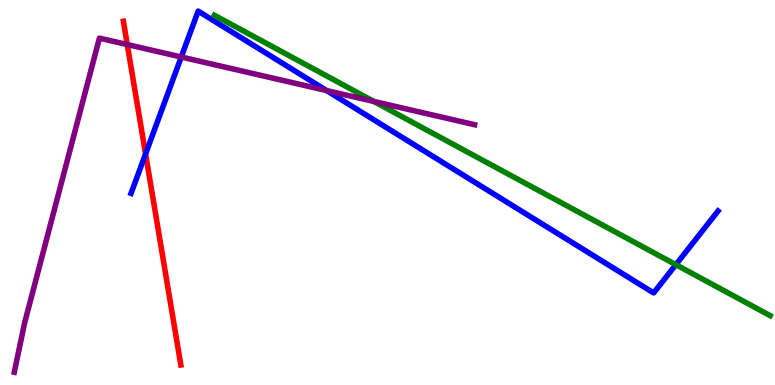[{'lines': ['blue', 'red'], 'intersections': [{'x': 1.88, 'y': 6.0}]}, {'lines': ['green', 'red'], 'intersections': []}, {'lines': ['purple', 'red'], 'intersections': [{'x': 1.64, 'y': 8.84}]}, {'lines': ['blue', 'green'], 'intersections': [{'x': 8.72, 'y': 3.13}]}, {'lines': ['blue', 'purple'], 'intersections': [{'x': 2.34, 'y': 8.52}, {'x': 4.21, 'y': 7.65}]}, {'lines': ['green', 'purple'], 'intersections': [{'x': 4.82, 'y': 7.36}]}]